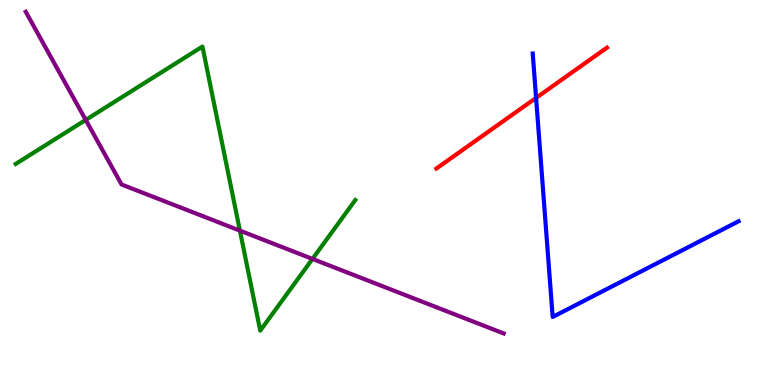[{'lines': ['blue', 'red'], 'intersections': [{'x': 6.92, 'y': 7.46}]}, {'lines': ['green', 'red'], 'intersections': []}, {'lines': ['purple', 'red'], 'intersections': []}, {'lines': ['blue', 'green'], 'intersections': []}, {'lines': ['blue', 'purple'], 'intersections': []}, {'lines': ['green', 'purple'], 'intersections': [{'x': 1.11, 'y': 6.89}, {'x': 3.1, 'y': 4.01}, {'x': 4.03, 'y': 3.27}]}]